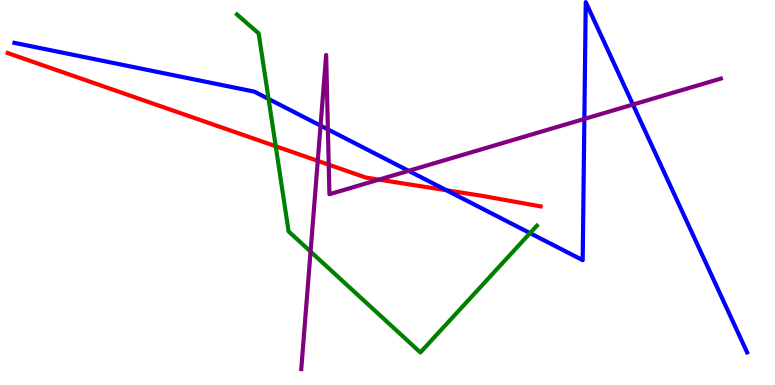[{'lines': ['blue', 'red'], 'intersections': [{'x': 5.76, 'y': 5.06}]}, {'lines': ['green', 'red'], 'intersections': [{'x': 3.56, 'y': 6.2}]}, {'lines': ['purple', 'red'], 'intersections': [{'x': 4.1, 'y': 5.82}, {'x': 4.24, 'y': 5.72}, {'x': 4.89, 'y': 5.33}]}, {'lines': ['blue', 'green'], 'intersections': [{'x': 3.47, 'y': 7.43}, {'x': 6.84, 'y': 3.94}]}, {'lines': ['blue', 'purple'], 'intersections': [{'x': 4.14, 'y': 6.74}, {'x': 4.23, 'y': 6.64}, {'x': 5.27, 'y': 5.56}, {'x': 7.54, 'y': 6.91}, {'x': 8.17, 'y': 7.28}]}, {'lines': ['green', 'purple'], 'intersections': [{'x': 4.01, 'y': 3.47}]}]